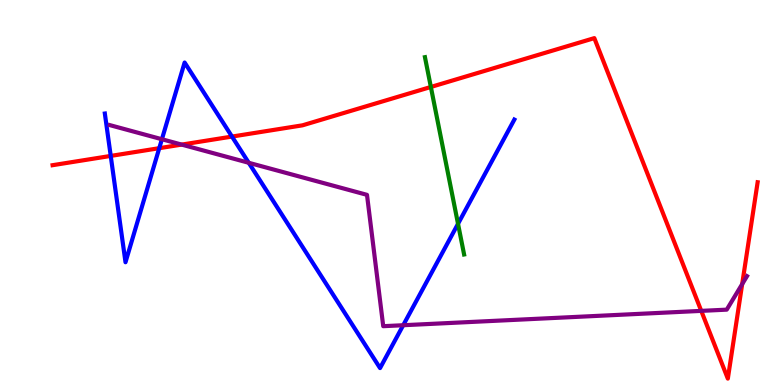[{'lines': ['blue', 'red'], 'intersections': [{'x': 1.43, 'y': 5.95}, {'x': 2.06, 'y': 6.15}, {'x': 2.99, 'y': 6.45}]}, {'lines': ['green', 'red'], 'intersections': [{'x': 5.56, 'y': 7.74}]}, {'lines': ['purple', 'red'], 'intersections': [{'x': 2.34, 'y': 6.24}, {'x': 9.05, 'y': 1.93}, {'x': 9.58, 'y': 2.62}]}, {'lines': ['blue', 'green'], 'intersections': [{'x': 5.91, 'y': 4.19}]}, {'lines': ['blue', 'purple'], 'intersections': [{'x': 2.09, 'y': 6.38}, {'x': 3.21, 'y': 5.77}, {'x': 5.2, 'y': 1.55}]}, {'lines': ['green', 'purple'], 'intersections': []}]